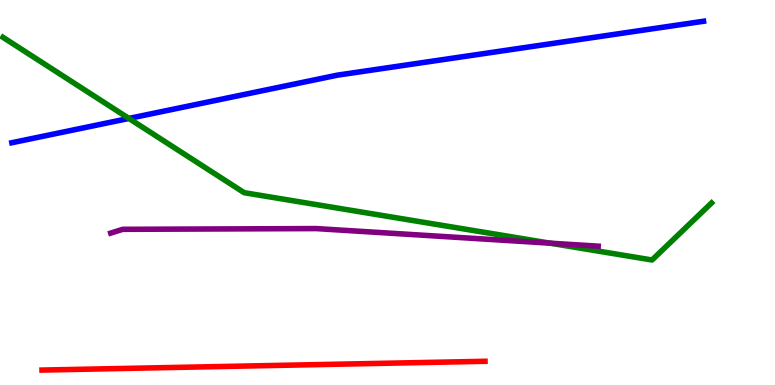[{'lines': ['blue', 'red'], 'intersections': []}, {'lines': ['green', 'red'], 'intersections': []}, {'lines': ['purple', 'red'], 'intersections': []}, {'lines': ['blue', 'green'], 'intersections': [{'x': 1.66, 'y': 6.92}]}, {'lines': ['blue', 'purple'], 'intersections': []}, {'lines': ['green', 'purple'], 'intersections': [{'x': 7.1, 'y': 3.68}]}]